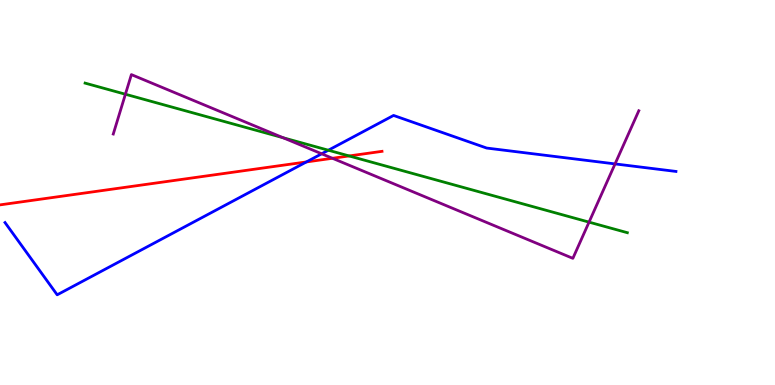[{'lines': ['blue', 'red'], 'intersections': [{'x': 3.95, 'y': 5.79}]}, {'lines': ['green', 'red'], 'intersections': [{'x': 4.5, 'y': 5.95}]}, {'lines': ['purple', 'red'], 'intersections': [{'x': 4.29, 'y': 5.89}]}, {'lines': ['blue', 'green'], 'intersections': [{'x': 4.24, 'y': 6.1}]}, {'lines': ['blue', 'purple'], 'intersections': [{'x': 4.15, 'y': 6.01}, {'x': 7.94, 'y': 5.74}]}, {'lines': ['green', 'purple'], 'intersections': [{'x': 1.62, 'y': 7.55}, {'x': 3.65, 'y': 6.42}, {'x': 7.6, 'y': 4.23}]}]